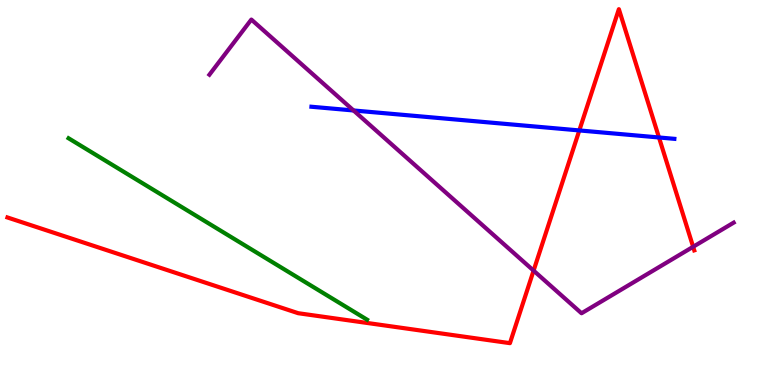[{'lines': ['blue', 'red'], 'intersections': [{'x': 7.48, 'y': 6.61}, {'x': 8.5, 'y': 6.43}]}, {'lines': ['green', 'red'], 'intersections': []}, {'lines': ['purple', 'red'], 'intersections': [{'x': 6.89, 'y': 2.97}, {'x': 8.94, 'y': 3.59}]}, {'lines': ['blue', 'green'], 'intersections': []}, {'lines': ['blue', 'purple'], 'intersections': [{'x': 4.56, 'y': 7.13}]}, {'lines': ['green', 'purple'], 'intersections': []}]